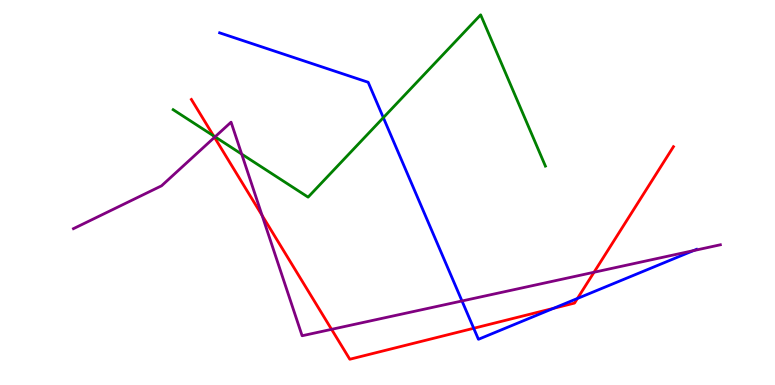[{'lines': ['blue', 'red'], 'intersections': [{'x': 6.11, 'y': 1.47}, {'x': 7.14, 'y': 1.99}, {'x': 7.45, 'y': 2.25}]}, {'lines': ['green', 'red'], 'intersections': [{'x': 2.76, 'y': 6.47}]}, {'lines': ['purple', 'red'], 'intersections': [{'x': 2.77, 'y': 6.43}, {'x': 3.38, 'y': 4.41}, {'x': 4.28, 'y': 1.45}, {'x': 7.66, 'y': 2.93}]}, {'lines': ['blue', 'green'], 'intersections': [{'x': 4.95, 'y': 6.94}]}, {'lines': ['blue', 'purple'], 'intersections': [{'x': 5.96, 'y': 2.18}, {'x': 8.95, 'y': 3.49}]}, {'lines': ['green', 'purple'], 'intersections': [{'x': 2.77, 'y': 6.45}, {'x': 3.12, 'y': 6.0}]}]